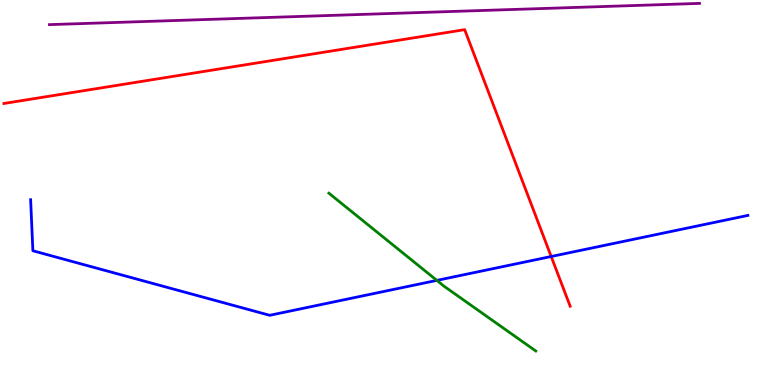[{'lines': ['blue', 'red'], 'intersections': [{'x': 7.11, 'y': 3.34}]}, {'lines': ['green', 'red'], 'intersections': []}, {'lines': ['purple', 'red'], 'intersections': []}, {'lines': ['blue', 'green'], 'intersections': [{'x': 5.64, 'y': 2.72}]}, {'lines': ['blue', 'purple'], 'intersections': []}, {'lines': ['green', 'purple'], 'intersections': []}]